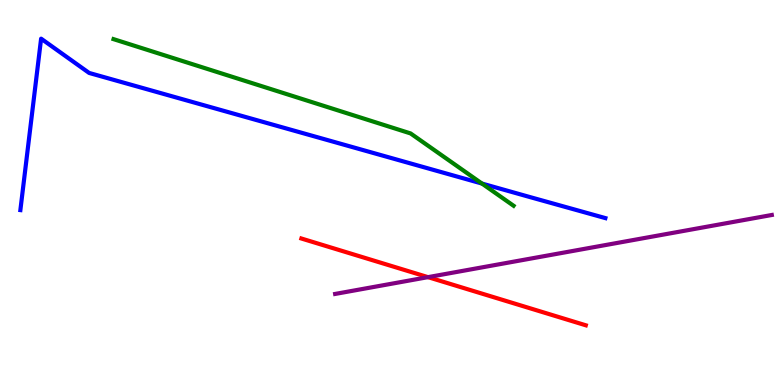[{'lines': ['blue', 'red'], 'intersections': []}, {'lines': ['green', 'red'], 'intersections': []}, {'lines': ['purple', 'red'], 'intersections': [{'x': 5.52, 'y': 2.8}]}, {'lines': ['blue', 'green'], 'intersections': [{'x': 6.22, 'y': 5.23}]}, {'lines': ['blue', 'purple'], 'intersections': []}, {'lines': ['green', 'purple'], 'intersections': []}]